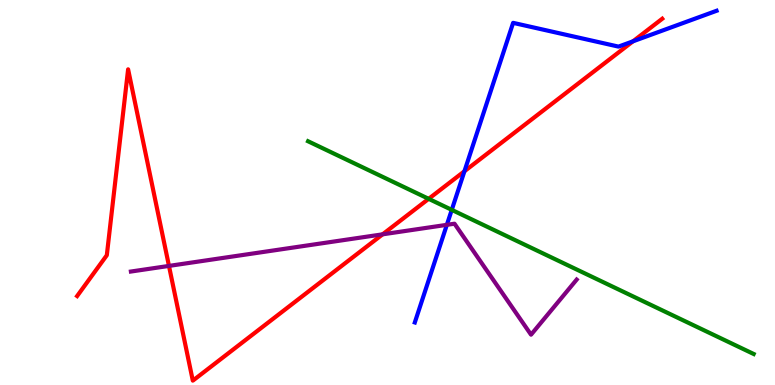[{'lines': ['blue', 'red'], 'intersections': [{'x': 5.99, 'y': 5.55}, {'x': 8.17, 'y': 8.93}]}, {'lines': ['green', 'red'], 'intersections': [{'x': 5.53, 'y': 4.84}]}, {'lines': ['purple', 'red'], 'intersections': [{'x': 2.18, 'y': 3.09}, {'x': 4.94, 'y': 3.91}]}, {'lines': ['blue', 'green'], 'intersections': [{'x': 5.83, 'y': 4.55}]}, {'lines': ['blue', 'purple'], 'intersections': [{'x': 5.77, 'y': 4.16}]}, {'lines': ['green', 'purple'], 'intersections': []}]